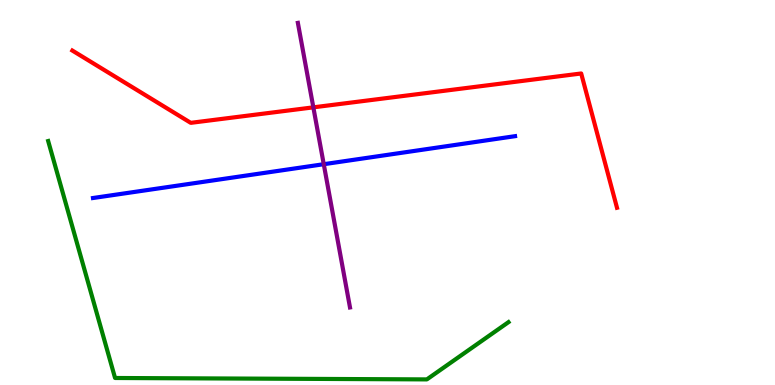[{'lines': ['blue', 'red'], 'intersections': []}, {'lines': ['green', 'red'], 'intersections': []}, {'lines': ['purple', 'red'], 'intersections': [{'x': 4.04, 'y': 7.21}]}, {'lines': ['blue', 'green'], 'intersections': []}, {'lines': ['blue', 'purple'], 'intersections': [{'x': 4.18, 'y': 5.73}]}, {'lines': ['green', 'purple'], 'intersections': []}]